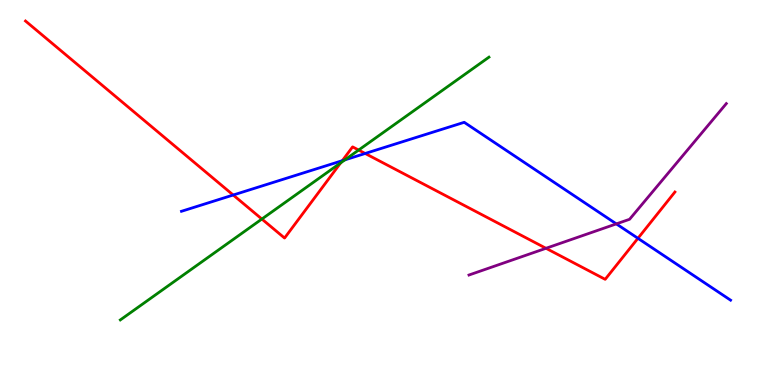[{'lines': ['blue', 'red'], 'intersections': [{'x': 3.01, 'y': 4.93}, {'x': 4.42, 'y': 5.83}, {'x': 4.71, 'y': 6.01}, {'x': 8.23, 'y': 3.81}]}, {'lines': ['green', 'red'], 'intersections': [{'x': 3.38, 'y': 4.31}, {'x': 4.4, 'y': 5.77}, {'x': 4.63, 'y': 6.1}]}, {'lines': ['purple', 'red'], 'intersections': [{'x': 7.05, 'y': 3.55}]}, {'lines': ['blue', 'green'], 'intersections': [{'x': 4.45, 'y': 5.85}]}, {'lines': ['blue', 'purple'], 'intersections': [{'x': 7.95, 'y': 4.18}]}, {'lines': ['green', 'purple'], 'intersections': []}]